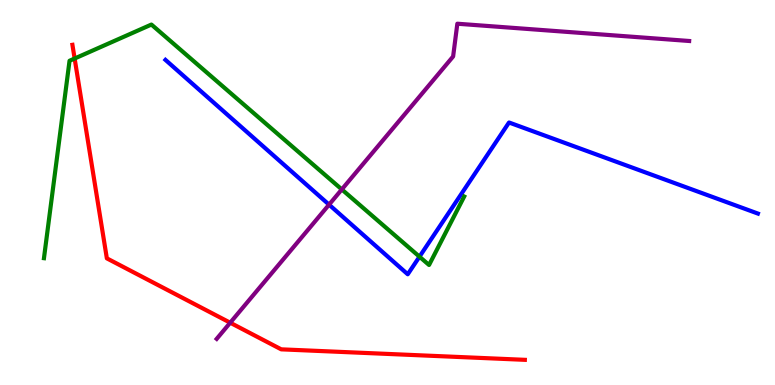[{'lines': ['blue', 'red'], 'intersections': []}, {'lines': ['green', 'red'], 'intersections': [{'x': 0.963, 'y': 8.48}]}, {'lines': ['purple', 'red'], 'intersections': [{'x': 2.97, 'y': 1.62}]}, {'lines': ['blue', 'green'], 'intersections': [{'x': 5.41, 'y': 3.33}]}, {'lines': ['blue', 'purple'], 'intersections': [{'x': 4.25, 'y': 4.68}]}, {'lines': ['green', 'purple'], 'intersections': [{'x': 4.41, 'y': 5.08}]}]